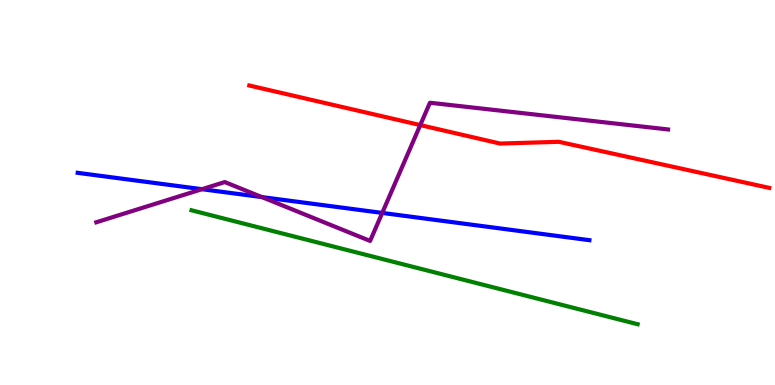[{'lines': ['blue', 'red'], 'intersections': []}, {'lines': ['green', 'red'], 'intersections': []}, {'lines': ['purple', 'red'], 'intersections': [{'x': 5.42, 'y': 6.75}]}, {'lines': ['blue', 'green'], 'intersections': []}, {'lines': ['blue', 'purple'], 'intersections': [{'x': 2.61, 'y': 5.09}, {'x': 3.38, 'y': 4.88}, {'x': 4.93, 'y': 4.47}]}, {'lines': ['green', 'purple'], 'intersections': []}]